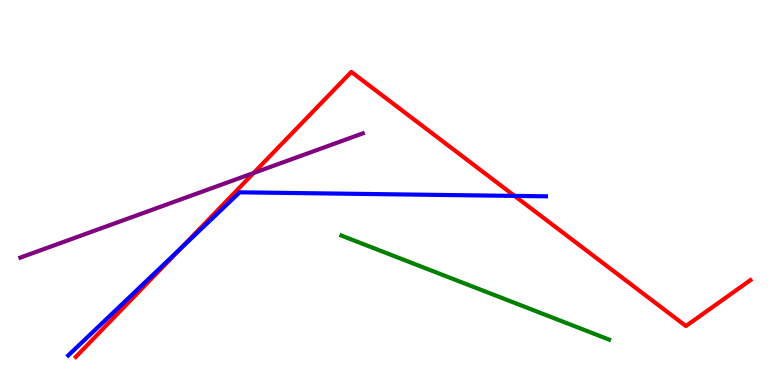[{'lines': ['blue', 'red'], 'intersections': [{'x': 2.33, 'y': 3.55}, {'x': 6.64, 'y': 4.91}]}, {'lines': ['green', 'red'], 'intersections': []}, {'lines': ['purple', 'red'], 'intersections': [{'x': 3.27, 'y': 5.51}]}, {'lines': ['blue', 'green'], 'intersections': []}, {'lines': ['blue', 'purple'], 'intersections': []}, {'lines': ['green', 'purple'], 'intersections': []}]